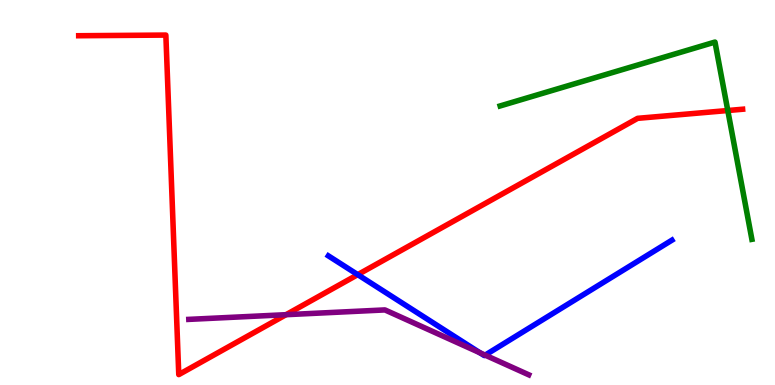[{'lines': ['blue', 'red'], 'intersections': [{'x': 4.62, 'y': 2.87}]}, {'lines': ['green', 'red'], 'intersections': [{'x': 9.39, 'y': 7.13}]}, {'lines': ['purple', 'red'], 'intersections': [{'x': 3.69, 'y': 1.83}]}, {'lines': ['blue', 'green'], 'intersections': []}, {'lines': ['blue', 'purple'], 'intersections': [{'x': 6.19, 'y': 0.837}, {'x': 6.26, 'y': 0.776}]}, {'lines': ['green', 'purple'], 'intersections': []}]